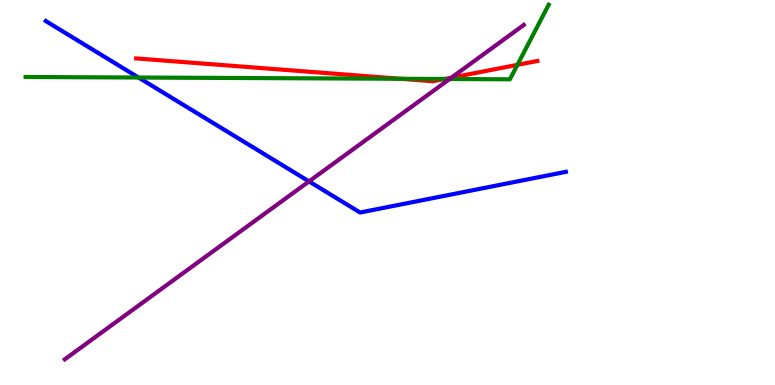[{'lines': ['blue', 'red'], 'intersections': []}, {'lines': ['green', 'red'], 'intersections': [{'x': 5.17, 'y': 7.95}, {'x': 5.74, 'y': 7.95}, {'x': 6.68, 'y': 8.32}]}, {'lines': ['purple', 'red'], 'intersections': [{'x': 5.83, 'y': 7.98}]}, {'lines': ['blue', 'green'], 'intersections': [{'x': 1.79, 'y': 7.99}]}, {'lines': ['blue', 'purple'], 'intersections': [{'x': 3.99, 'y': 5.29}]}, {'lines': ['green', 'purple'], 'intersections': [{'x': 5.8, 'y': 7.95}]}]